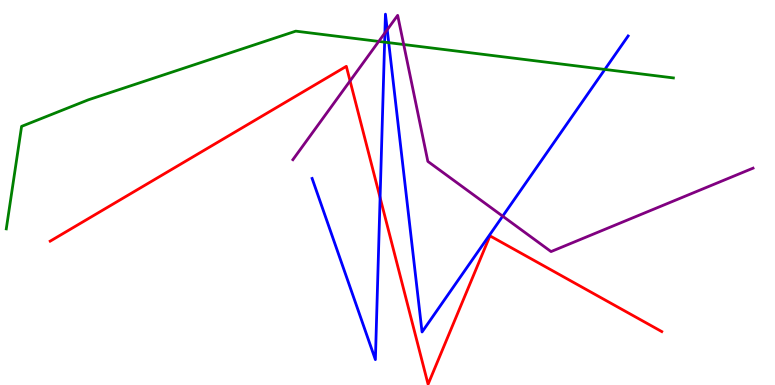[{'lines': ['blue', 'red'], 'intersections': [{'x': 4.9, 'y': 4.87}]}, {'lines': ['green', 'red'], 'intersections': []}, {'lines': ['purple', 'red'], 'intersections': [{'x': 4.52, 'y': 7.9}]}, {'lines': ['blue', 'green'], 'intersections': [{'x': 4.96, 'y': 8.91}, {'x': 5.02, 'y': 8.89}, {'x': 7.8, 'y': 8.2}]}, {'lines': ['blue', 'purple'], 'intersections': [{'x': 4.97, 'y': 9.14}, {'x': 5.0, 'y': 9.23}, {'x': 6.49, 'y': 4.39}]}, {'lines': ['green', 'purple'], 'intersections': [{'x': 4.89, 'y': 8.92}, {'x': 5.21, 'y': 8.84}]}]